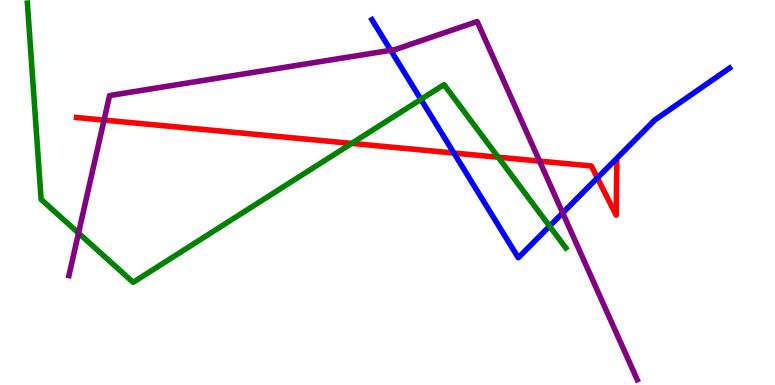[{'lines': ['blue', 'red'], 'intersections': [{'x': 5.86, 'y': 6.03}, {'x': 7.71, 'y': 5.38}]}, {'lines': ['green', 'red'], 'intersections': [{'x': 4.54, 'y': 6.28}, {'x': 6.43, 'y': 5.92}]}, {'lines': ['purple', 'red'], 'intersections': [{'x': 1.34, 'y': 6.88}, {'x': 6.96, 'y': 5.82}]}, {'lines': ['blue', 'green'], 'intersections': [{'x': 5.43, 'y': 7.42}, {'x': 7.09, 'y': 4.13}]}, {'lines': ['blue', 'purple'], 'intersections': [{'x': 5.04, 'y': 8.69}, {'x': 7.26, 'y': 4.47}]}, {'lines': ['green', 'purple'], 'intersections': [{'x': 1.01, 'y': 3.95}]}]